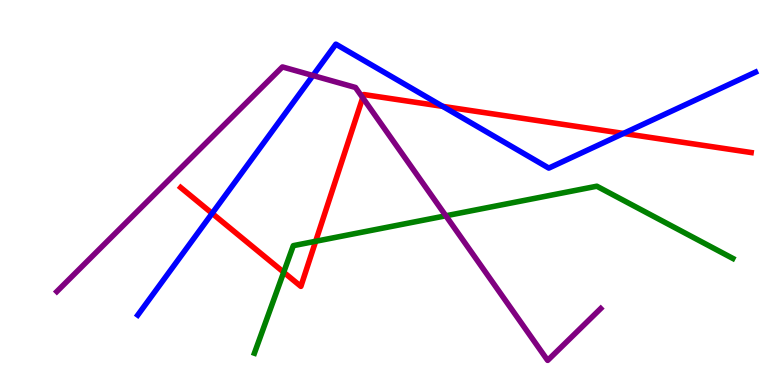[{'lines': ['blue', 'red'], 'intersections': [{'x': 2.74, 'y': 4.46}, {'x': 5.71, 'y': 7.24}, {'x': 8.05, 'y': 6.53}]}, {'lines': ['green', 'red'], 'intersections': [{'x': 3.66, 'y': 2.93}, {'x': 4.07, 'y': 3.73}]}, {'lines': ['purple', 'red'], 'intersections': [{'x': 4.68, 'y': 7.46}]}, {'lines': ['blue', 'green'], 'intersections': []}, {'lines': ['blue', 'purple'], 'intersections': [{'x': 4.04, 'y': 8.04}]}, {'lines': ['green', 'purple'], 'intersections': [{'x': 5.75, 'y': 4.4}]}]